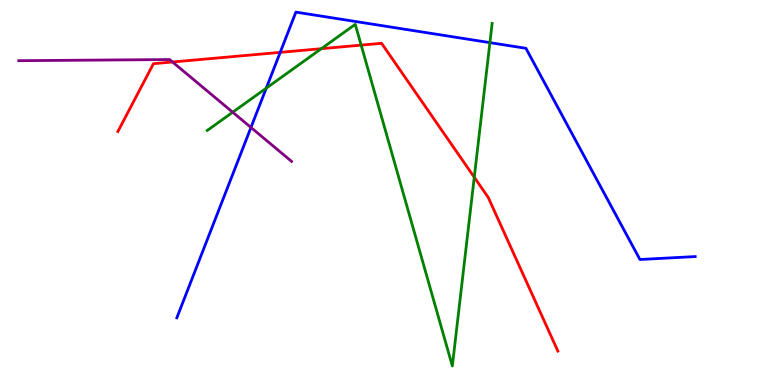[{'lines': ['blue', 'red'], 'intersections': [{'x': 3.62, 'y': 8.64}]}, {'lines': ['green', 'red'], 'intersections': [{'x': 4.15, 'y': 8.74}, {'x': 4.66, 'y': 8.83}, {'x': 6.12, 'y': 5.4}]}, {'lines': ['purple', 'red'], 'intersections': [{'x': 2.23, 'y': 8.39}]}, {'lines': ['blue', 'green'], 'intersections': [{'x': 3.44, 'y': 7.71}, {'x': 6.32, 'y': 8.89}]}, {'lines': ['blue', 'purple'], 'intersections': [{'x': 3.24, 'y': 6.69}]}, {'lines': ['green', 'purple'], 'intersections': [{'x': 3.0, 'y': 7.09}]}]